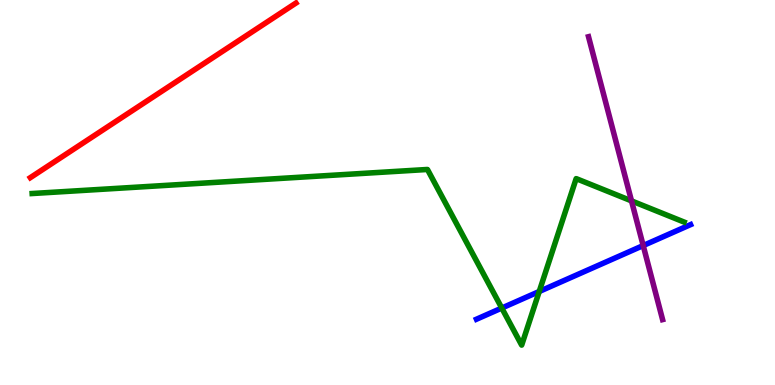[{'lines': ['blue', 'red'], 'intersections': []}, {'lines': ['green', 'red'], 'intersections': []}, {'lines': ['purple', 'red'], 'intersections': []}, {'lines': ['blue', 'green'], 'intersections': [{'x': 6.47, 'y': 2.0}, {'x': 6.96, 'y': 2.43}]}, {'lines': ['blue', 'purple'], 'intersections': [{'x': 8.3, 'y': 3.62}]}, {'lines': ['green', 'purple'], 'intersections': [{'x': 8.15, 'y': 4.78}]}]